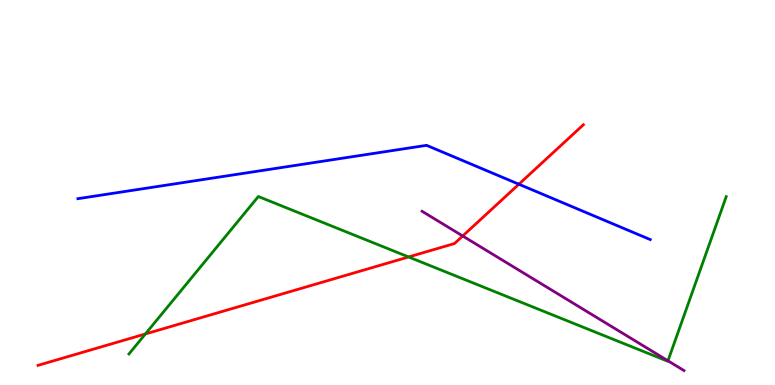[{'lines': ['blue', 'red'], 'intersections': [{'x': 6.7, 'y': 5.22}]}, {'lines': ['green', 'red'], 'intersections': [{'x': 1.88, 'y': 1.33}, {'x': 5.27, 'y': 3.33}]}, {'lines': ['purple', 'red'], 'intersections': [{'x': 5.97, 'y': 3.87}]}, {'lines': ['blue', 'green'], 'intersections': []}, {'lines': ['blue', 'purple'], 'intersections': []}, {'lines': ['green', 'purple'], 'intersections': [{'x': 8.62, 'y': 0.628}]}]